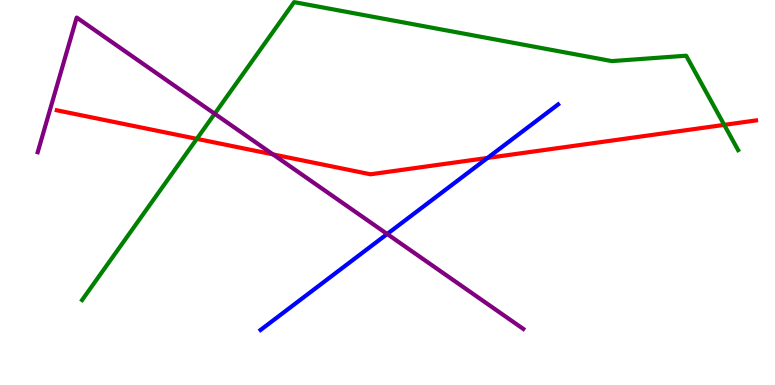[{'lines': ['blue', 'red'], 'intersections': [{'x': 6.29, 'y': 5.9}]}, {'lines': ['green', 'red'], 'intersections': [{'x': 2.54, 'y': 6.39}, {'x': 9.34, 'y': 6.76}]}, {'lines': ['purple', 'red'], 'intersections': [{'x': 3.52, 'y': 5.99}]}, {'lines': ['blue', 'green'], 'intersections': []}, {'lines': ['blue', 'purple'], 'intersections': [{'x': 5.0, 'y': 3.92}]}, {'lines': ['green', 'purple'], 'intersections': [{'x': 2.77, 'y': 7.05}]}]